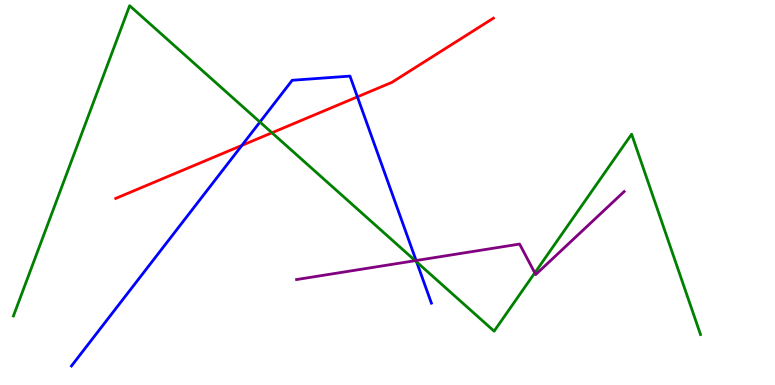[{'lines': ['blue', 'red'], 'intersections': [{'x': 3.12, 'y': 6.22}, {'x': 4.61, 'y': 7.48}]}, {'lines': ['green', 'red'], 'intersections': [{'x': 3.51, 'y': 6.55}]}, {'lines': ['purple', 'red'], 'intersections': []}, {'lines': ['blue', 'green'], 'intersections': [{'x': 3.35, 'y': 6.83}, {'x': 5.38, 'y': 3.2}]}, {'lines': ['blue', 'purple'], 'intersections': [{'x': 5.37, 'y': 3.23}]}, {'lines': ['green', 'purple'], 'intersections': [{'x': 5.36, 'y': 3.23}, {'x': 6.9, 'y': 2.91}]}]